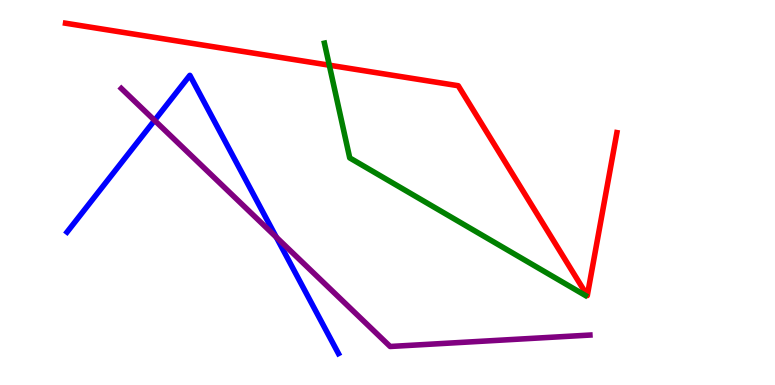[{'lines': ['blue', 'red'], 'intersections': []}, {'lines': ['green', 'red'], 'intersections': [{'x': 4.25, 'y': 8.31}]}, {'lines': ['purple', 'red'], 'intersections': []}, {'lines': ['blue', 'green'], 'intersections': []}, {'lines': ['blue', 'purple'], 'intersections': [{'x': 1.99, 'y': 6.87}, {'x': 3.57, 'y': 3.84}]}, {'lines': ['green', 'purple'], 'intersections': []}]